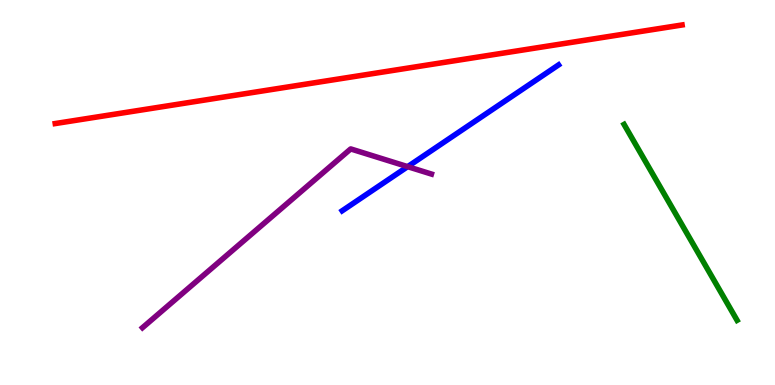[{'lines': ['blue', 'red'], 'intersections': []}, {'lines': ['green', 'red'], 'intersections': []}, {'lines': ['purple', 'red'], 'intersections': []}, {'lines': ['blue', 'green'], 'intersections': []}, {'lines': ['blue', 'purple'], 'intersections': [{'x': 5.26, 'y': 5.67}]}, {'lines': ['green', 'purple'], 'intersections': []}]